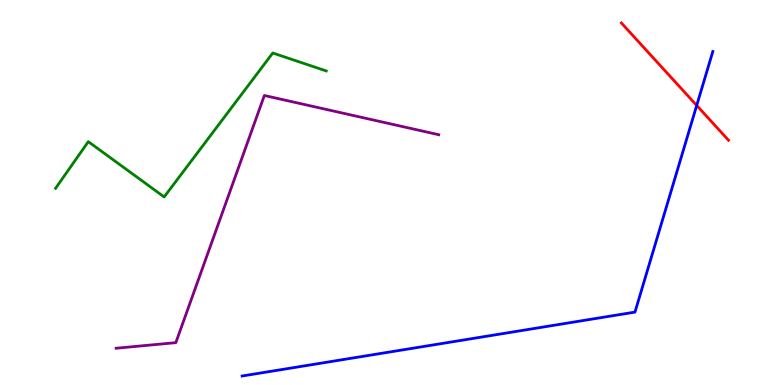[{'lines': ['blue', 'red'], 'intersections': [{'x': 8.99, 'y': 7.26}]}, {'lines': ['green', 'red'], 'intersections': []}, {'lines': ['purple', 'red'], 'intersections': []}, {'lines': ['blue', 'green'], 'intersections': []}, {'lines': ['blue', 'purple'], 'intersections': []}, {'lines': ['green', 'purple'], 'intersections': []}]